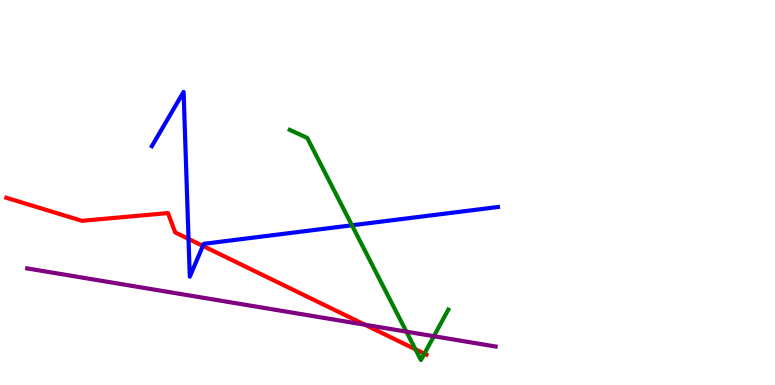[{'lines': ['blue', 'red'], 'intersections': [{'x': 2.43, 'y': 3.79}, {'x': 2.62, 'y': 3.61}]}, {'lines': ['green', 'red'], 'intersections': [{'x': 5.36, 'y': 0.928}, {'x': 5.48, 'y': 0.815}]}, {'lines': ['purple', 'red'], 'intersections': [{'x': 4.71, 'y': 1.57}]}, {'lines': ['blue', 'green'], 'intersections': [{'x': 4.54, 'y': 4.15}]}, {'lines': ['blue', 'purple'], 'intersections': []}, {'lines': ['green', 'purple'], 'intersections': [{'x': 5.24, 'y': 1.39}, {'x': 5.6, 'y': 1.27}]}]